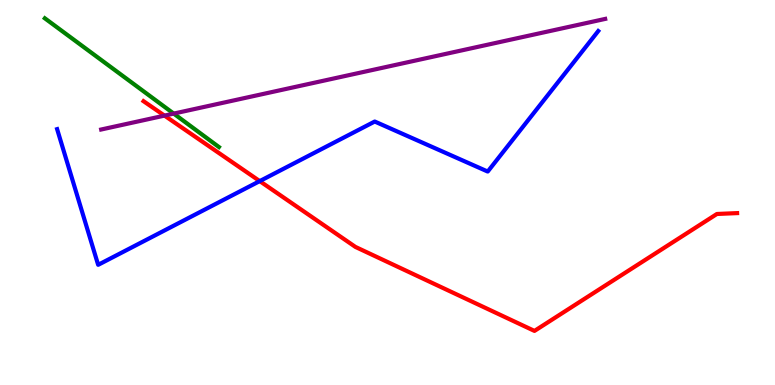[{'lines': ['blue', 'red'], 'intersections': [{'x': 3.35, 'y': 5.3}]}, {'lines': ['green', 'red'], 'intersections': []}, {'lines': ['purple', 'red'], 'intersections': [{'x': 2.12, 'y': 7.0}]}, {'lines': ['blue', 'green'], 'intersections': []}, {'lines': ['blue', 'purple'], 'intersections': []}, {'lines': ['green', 'purple'], 'intersections': [{'x': 2.24, 'y': 7.05}]}]